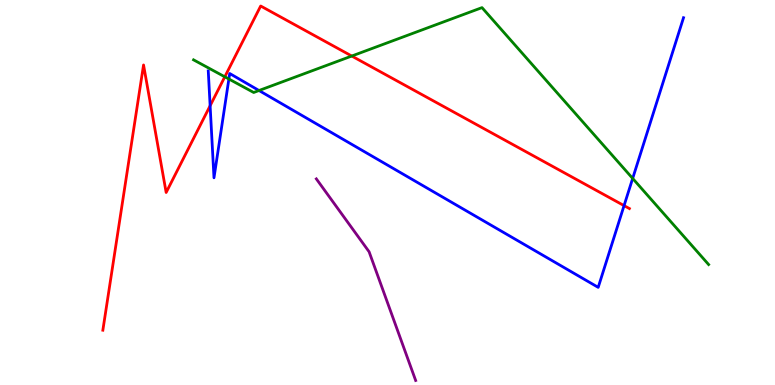[{'lines': ['blue', 'red'], 'intersections': [{'x': 2.71, 'y': 7.25}, {'x': 8.05, 'y': 4.66}]}, {'lines': ['green', 'red'], 'intersections': [{'x': 2.9, 'y': 8.01}, {'x': 4.54, 'y': 8.54}]}, {'lines': ['purple', 'red'], 'intersections': []}, {'lines': ['blue', 'green'], 'intersections': [{'x': 2.95, 'y': 7.95}, {'x': 3.34, 'y': 7.65}, {'x': 8.16, 'y': 5.37}]}, {'lines': ['blue', 'purple'], 'intersections': []}, {'lines': ['green', 'purple'], 'intersections': []}]